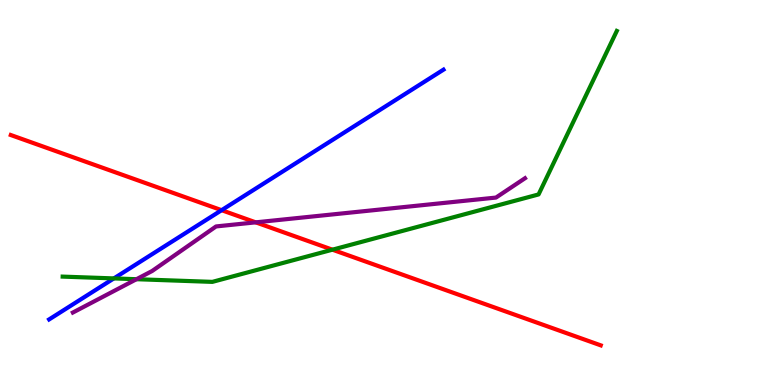[{'lines': ['blue', 'red'], 'intersections': [{'x': 2.86, 'y': 4.54}]}, {'lines': ['green', 'red'], 'intersections': [{'x': 4.29, 'y': 3.51}]}, {'lines': ['purple', 'red'], 'intersections': [{'x': 3.3, 'y': 4.22}]}, {'lines': ['blue', 'green'], 'intersections': [{'x': 1.47, 'y': 2.77}]}, {'lines': ['blue', 'purple'], 'intersections': []}, {'lines': ['green', 'purple'], 'intersections': [{'x': 1.76, 'y': 2.75}]}]